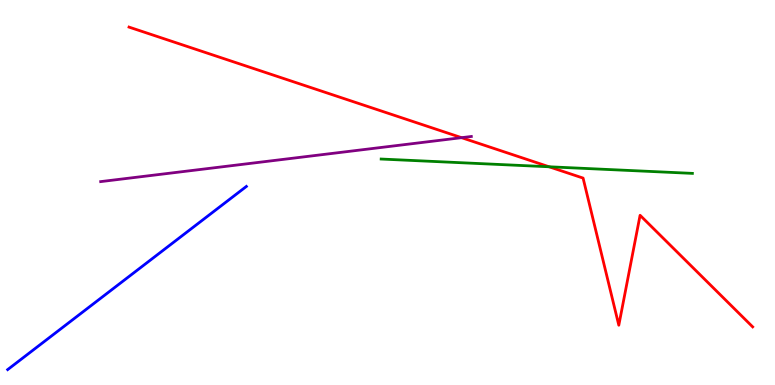[{'lines': ['blue', 'red'], 'intersections': []}, {'lines': ['green', 'red'], 'intersections': [{'x': 7.08, 'y': 5.67}]}, {'lines': ['purple', 'red'], 'intersections': [{'x': 5.96, 'y': 6.42}]}, {'lines': ['blue', 'green'], 'intersections': []}, {'lines': ['blue', 'purple'], 'intersections': []}, {'lines': ['green', 'purple'], 'intersections': []}]